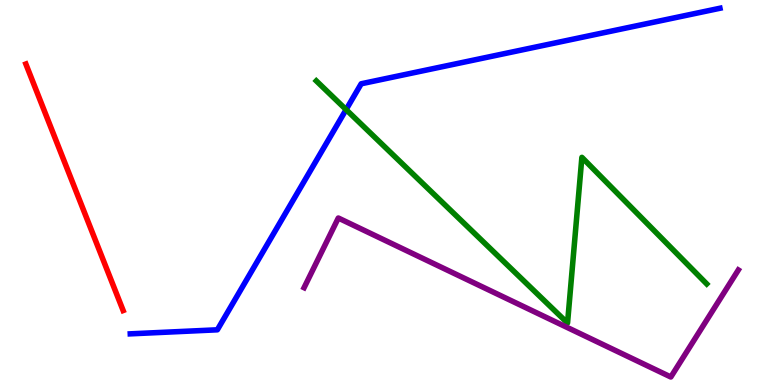[{'lines': ['blue', 'red'], 'intersections': []}, {'lines': ['green', 'red'], 'intersections': []}, {'lines': ['purple', 'red'], 'intersections': []}, {'lines': ['blue', 'green'], 'intersections': [{'x': 4.47, 'y': 7.15}]}, {'lines': ['blue', 'purple'], 'intersections': []}, {'lines': ['green', 'purple'], 'intersections': []}]